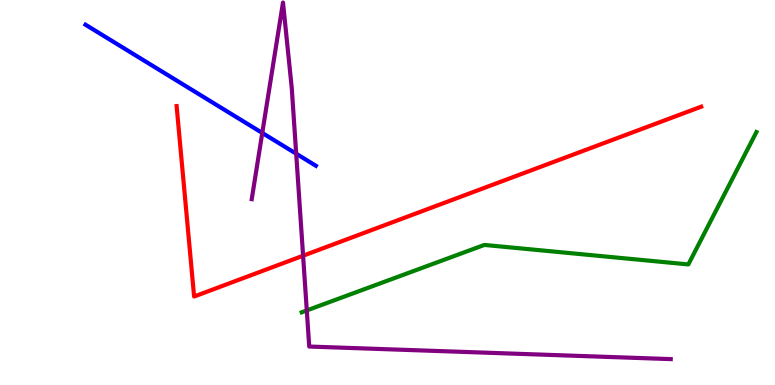[{'lines': ['blue', 'red'], 'intersections': []}, {'lines': ['green', 'red'], 'intersections': []}, {'lines': ['purple', 'red'], 'intersections': [{'x': 3.91, 'y': 3.36}]}, {'lines': ['blue', 'green'], 'intersections': []}, {'lines': ['blue', 'purple'], 'intersections': [{'x': 3.38, 'y': 6.55}, {'x': 3.82, 'y': 6.01}]}, {'lines': ['green', 'purple'], 'intersections': [{'x': 3.96, 'y': 1.94}]}]